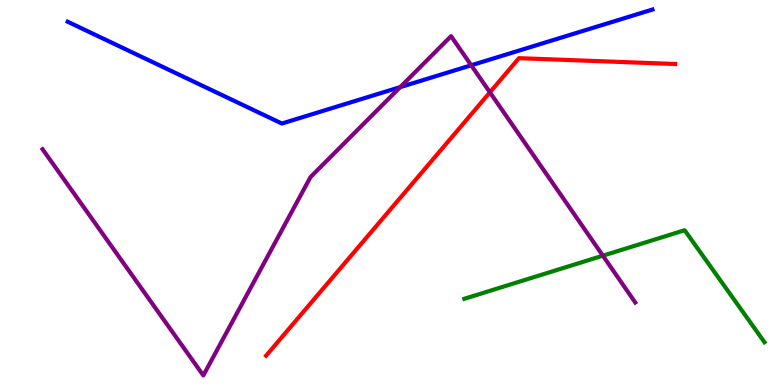[{'lines': ['blue', 'red'], 'intersections': []}, {'lines': ['green', 'red'], 'intersections': []}, {'lines': ['purple', 'red'], 'intersections': [{'x': 6.32, 'y': 7.6}]}, {'lines': ['blue', 'green'], 'intersections': []}, {'lines': ['blue', 'purple'], 'intersections': [{'x': 5.16, 'y': 7.74}, {'x': 6.08, 'y': 8.3}]}, {'lines': ['green', 'purple'], 'intersections': [{'x': 7.78, 'y': 3.36}]}]